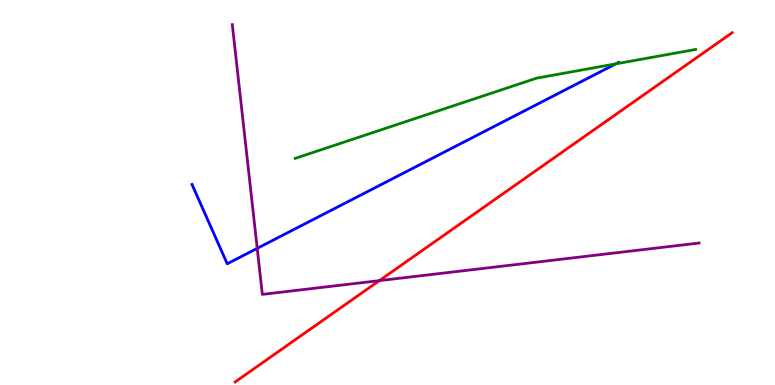[{'lines': ['blue', 'red'], 'intersections': []}, {'lines': ['green', 'red'], 'intersections': []}, {'lines': ['purple', 'red'], 'intersections': [{'x': 4.89, 'y': 2.71}]}, {'lines': ['blue', 'green'], 'intersections': [{'x': 7.95, 'y': 8.34}]}, {'lines': ['blue', 'purple'], 'intersections': [{'x': 3.32, 'y': 3.55}]}, {'lines': ['green', 'purple'], 'intersections': []}]